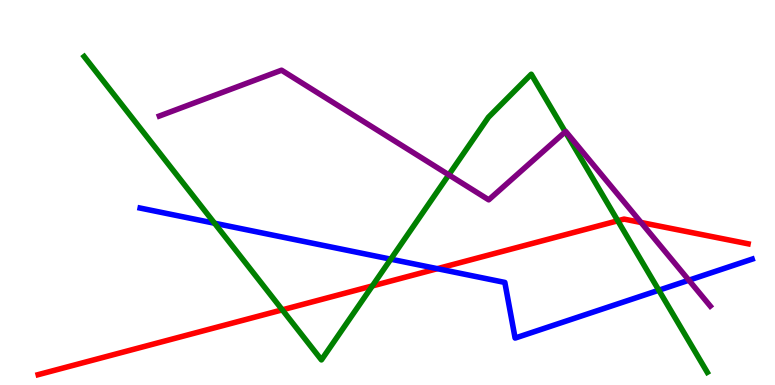[{'lines': ['blue', 'red'], 'intersections': [{'x': 5.64, 'y': 3.02}]}, {'lines': ['green', 'red'], 'intersections': [{'x': 3.64, 'y': 1.95}, {'x': 4.8, 'y': 2.57}, {'x': 7.97, 'y': 4.27}]}, {'lines': ['purple', 'red'], 'intersections': [{'x': 8.27, 'y': 4.22}]}, {'lines': ['blue', 'green'], 'intersections': [{'x': 2.77, 'y': 4.2}, {'x': 5.04, 'y': 3.27}, {'x': 8.5, 'y': 2.46}]}, {'lines': ['blue', 'purple'], 'intersections': [{'x': 8.89, 'y': 2.72}]}, {'lines': ['green', 'purple'], 'intersections': [{'x': 5.79, 'y': 5.46}, {'x': 7.29, 'y': 6.58}]}]